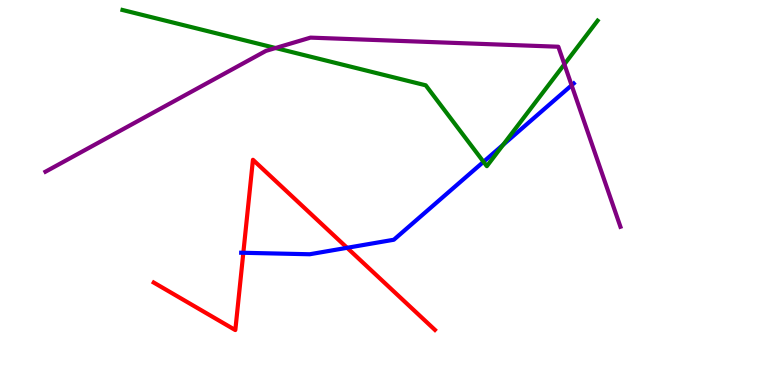[{'lines': ['blue', 'red'], 'intersections': [{'x': 3.14, 'y': 3.43}, {'x': 4.48, 'y': 3.56}]}, {'lines': ['green', 'red'], 'intersections': []}, {'lines': ['purple', 'red'], 'intersections': []}, {'lines': ['blue', 'green'], 'intersections': [{'x': 6.24, 'y': 5.8}, {'x': 6.49, 'y': 6.24}]}, {'lines': ['blue', 'purple'], 'intersections': [{'x': 7.38, 'y': 7.79}]}, {'lines': ['green', 'purple'], 'intersections': [{'x': 3.56, 'y': 8.75}, {'x': 7.28, 'y': 8.33}]}]